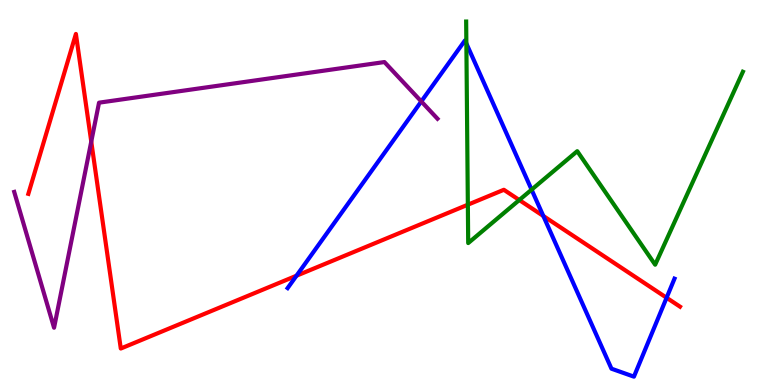[{'lines': ['blue', 'red'], 'intersections': [{'x': 3.83, 'y': 2.84}, {'x': 7.01, 'y': 4.39}, {'x': 8.6, 'y': 2.27}]}, {'lines': ['green', 'red'], 'intersections': [{'x': 6.04, 'y': 4.68}, {'x': 6.7, 'y': 4.8}]}, {'lines': ['purple', 'red'], 'intersections': [{'x': 1.18, 'y': 6.32}]}, {'lines': ['blue', 'green'], 'intersections': [{'x': 6.02, 'y': 8.87}, {'x': 6.86, 'y': 5.07}]}, {'lines': ['blue', 'purple'], 'intersections': [{'x': 5.44, 'y': 7.37}]}, {'lines': ['green', 'purple'], 'intersections': []}]